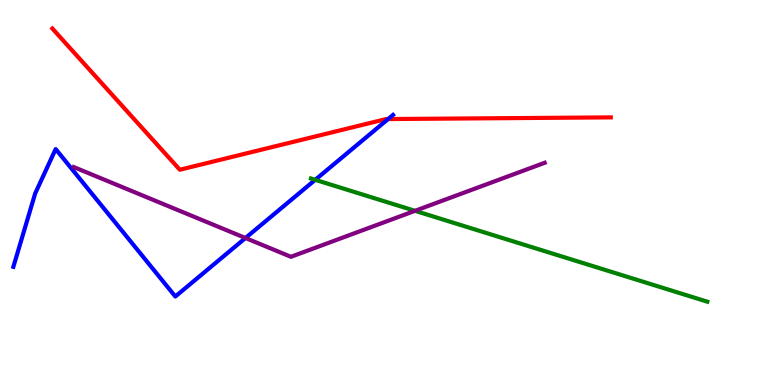[{'lines': ['blue', 'red'], 'intersections': [{'x': 5.01, 'y': 6.91}]}, {'lines': ['green', 'red'], 'intersections': []}, {'lines': ['purple', 'red'], 'intersections': []}, {'lines': ['blue', 'green'], 'intersections': [{'x': 4.07, 'y': 5.33}]}, {'lines': ['blue', 'purple'], 'intersections': [{'x': 3.17, 'y': 3.82}]}, {'lines': ['green', 'purple'], 'intersections': [{'x': 5.35, 'y': 4.52}]}]